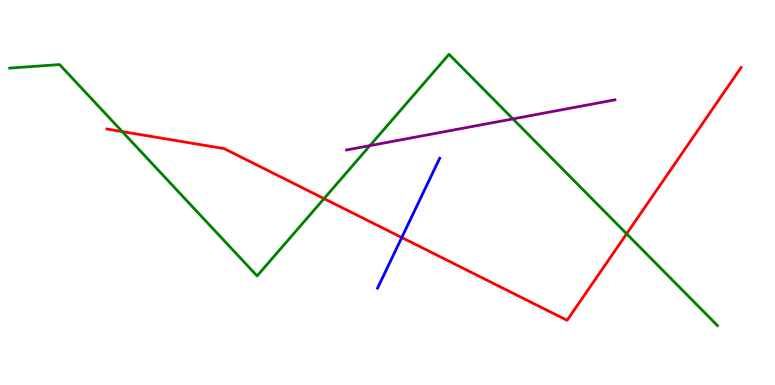[{'lines': ['blue', 'red'], 'intersections': [{'x': 5.18, 'y': 3.83}]}, {'lines': ['green', 'red'], 'intersections': [{'x': 1.58, 'y': 6.58}, {'x': 4.18, 'y': 4.84}, {'x': 8.09, 'y': 3.93}]}, {'lines': ['purple', 'red'], 'intersections': []}, {'lines': ['blue', 'green'], 'intersections': []}, {'lines': ['blue', 'purple'], 'intersections': []}, {'lines': ['green', 'purple'], 'intersections': [{'x': 4.77, 'y': 6.22}, {'x': 6.62, 'y': 6.91}]}]